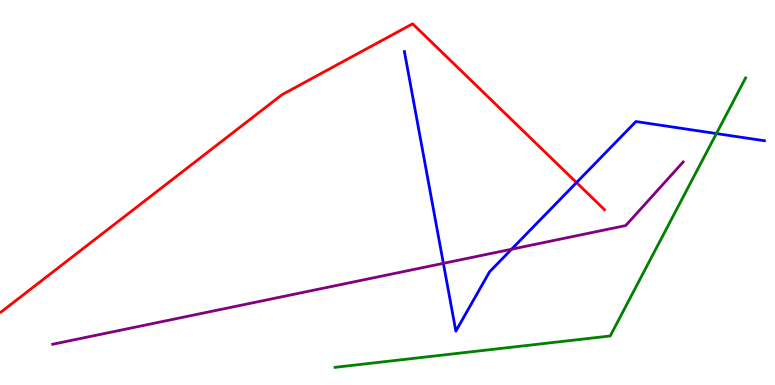[{'lines': ['blue', 'red'], 'intersections': [{'x': 7.44, 'y': 5.26}]}, {'lines': ['green', 'red'], 'intersections': []}, {'lines': ['purple', 'red'], 'intersections': []}, {'lines': ['blue', 'green'], 'intersections': [{'x': 9.24, 'y': 6.53}]}, {'lines': ['blue', 'purple'], 'intersections': [{'x': 5.72, 'y': 3.16}, {'x': 6.6, 'y': 3.53}]}, {'lines': ['green', 'purple'], 'intersections': []}]